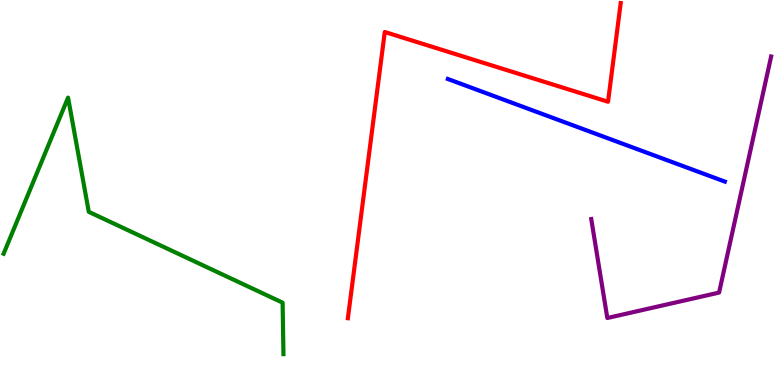[{'lines': ['blue', 'red'], 'intersections': []}, {'lines': ['green', 'red'], 'intersections': []}, {'lines': ['purple', 'red'], 'intersections': []}, {'lines': ['blue', 'green'], 'intersections': []}, {'lines': ['blue', 'purple'], 'intersections': []}, {'lines': ['green', 'purple'], 'intersections': []}]